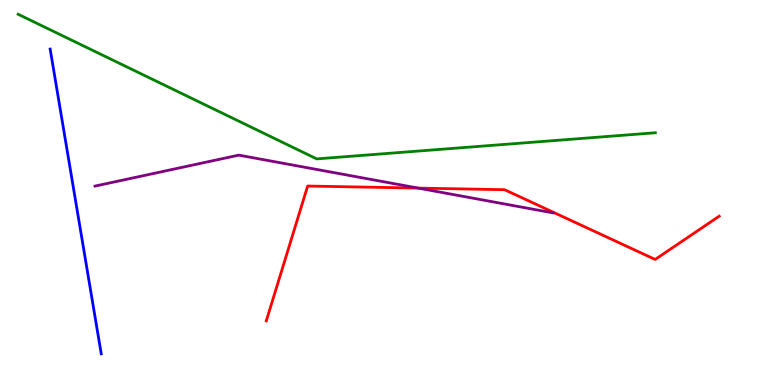[{'lines': ['blue', 'red'], 'intersections': []}, {'lines': ['green', 'red'], 'intersections': []}, {'lines': ['purple', 'red'], 'intersections': [{'x': 5.4, 'y': 5.11}]}, {'lines': ['blue', 'green'], 'intersections': []}, {'lines': ['blue', 'purple'], 'intersections': []}, {'lines': ['green', 'purple'], 'intersections': []}]